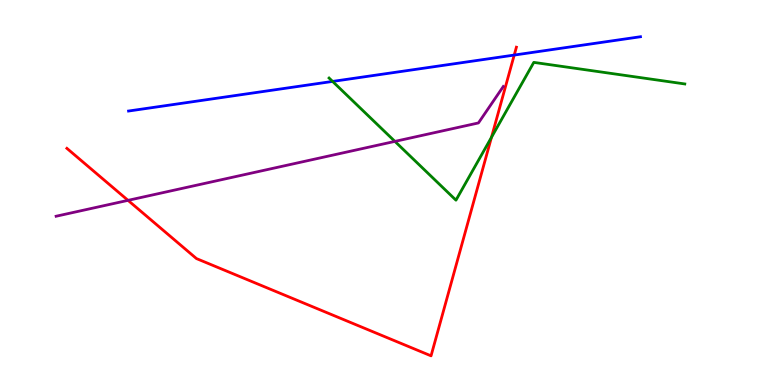[{'lines': ['blue', 'red'], 'intersections': [{'x': 6.64, 'y': 8.57}]}, {'lines': ['green', 'red'], 'intersections': [{'x': 6.34, 'y': 6.43}]}, {'lines': ['purple', 'red'], 'intersections': [{'x': 1.65, 'y': 4.8}]}, {'lines': ['blue', 'green'], 'intersections': [{'x': 4.29, 'y': 7.89}]}, {'lines': ['blue', 'purple'], 'intersections': []}, {'lines': ['green', 'purple'], 'intersections': [{'x': 5.1, 'y': 6.33}]}]